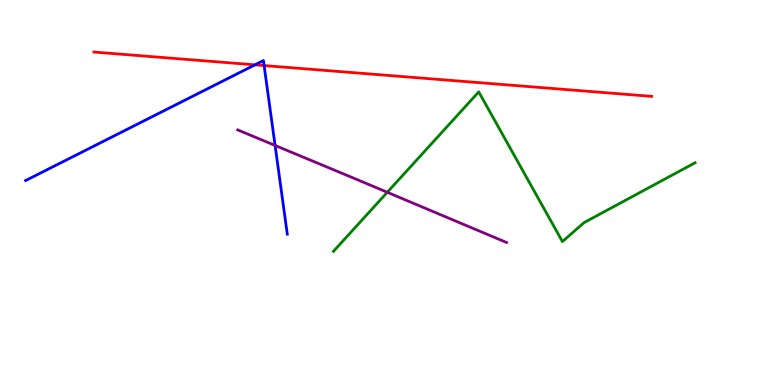[{'lines': ['blue', 'red'], 'intersections': [{'x': 3.29, 'y': 8.32}, {'x': 3.41, 'y': 8.3}]}, {'lines': ['green', 'red'], 'intersections': []}, {'lines': ['purple', 'red'], 'intersections': []}, {'lines': ['blue', 'green'], 'intersections': []}, {'lines': ['blue', 'purple'], 'intersections': [{'x': 3.55, 'y': 6.22}]}, {'lines': ['green', 'purple'], 'intersections': [{'x': 5.0, 'y': 5.01}]}]